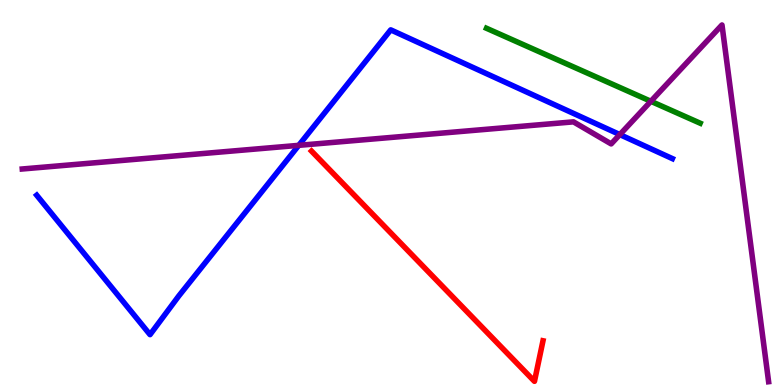[{'lines': ['blue', 'red'], 'intersections': []}, {'lines': ['green', 'red'], 'intersections': []}, {'lines': ['purple', 'red'], 'intersections': []}, {'lines': ['blue', 'green'], 'intersections': []}, {'lines': ['blue', 'purple'], 'intersections': [{'x': 3.85, 'y': 6.22}, {'x': 8.0, 'y': 6.5}]}, {'lines': ['green', 'purple'], 'intersections': [{'x': 8.4, 'y': 7.37}]}]